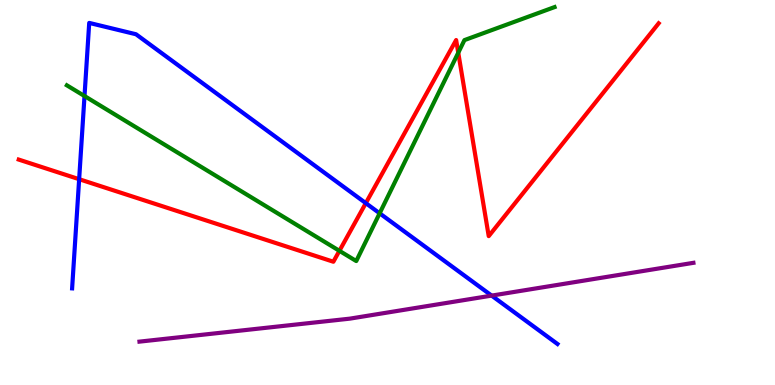[{'lines': ['blue', 'red'], 'intersections': [{'x': 1.02, 'y': 5.35}, {'x': 4.72, 'y': 4.72}]}, {'lines': ['green', 'red'], 'intersections': [{'x': 4.38, 'y': 3.49}, {'x': 5.91, 'y': 8.63}]}, {'lines': ['purple', 'red'], 'intersections': []}, {'lines': ['blue', 'green'], 'intersections': [{'x': 1.09, 'y': 7.51}, {'x': 4.9, 'y': 4.46}]}, {'lines': ['blue', 'purple'], 'intersections': [{'x': 6.34, 'y': 2.32}]}, {'lines': ['green', 'purple'], 'intersections': []}]